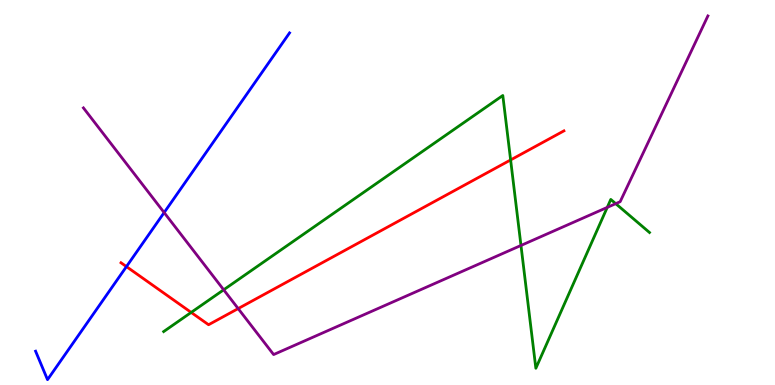[{'lines': ['blue', 'red'], 'intersections': [{'x': 1.63, 'y': 3.08}]}, {'lines': ['green', 'red'], 'intersections': [{'x': 2.47, 'y': 1.89}, {'x': 6.59, 'y': 5.85}]}, {'lines': ['purple', 'red'], 'intersections': [{'x': 3.07, 'y': 1.98}]}, {'lines': ['blue', 'green'], 'intersections': []}, {'lines': ['blue', 'purple'], 'intersections': [{'x': 2.12, 'y': 4.48}]}, {'lines': ['green', 'purple'], 'intersections': [{'x': 2.89, 'y': 2.47}, {'x': 6.72, 'y': 3.62}, {'x': 7.84, 'y': 4.61}, {'x': 7.94, 'y': 4.71}]}]